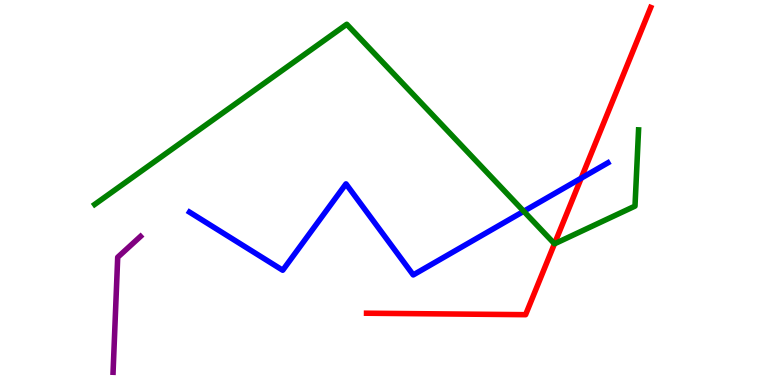[{'lines': ['blue', 'red'], 'intersections': [{'x': 7.5, 'y': 5.37}]}, {'lines': ['green', 'red'], 'intersections': [{'x': 7.15, 'y': 3.67}]}, {'lines': ['purple', 'red'], 'intersections': []}, {'lines': ['blue', 'green'], 'intersections': [{'x': 6.76, 'y': 4.51}]}, {'lines': ['blue', 'purple'], 'intersections': []}, {'lines': ['green', 'purple'], 'intersections': []}]